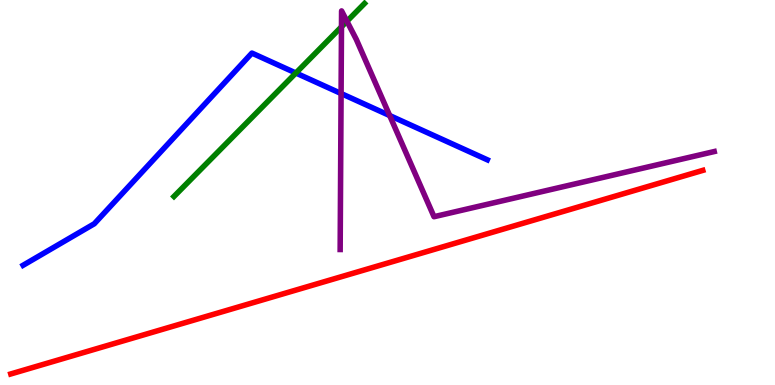[{'lines': ['blue', 'red'], 'intersections': []}, {'lines': ['green', 'red'], 'intersections': []}, {'lines': ['purple', 'red'], 'intersections': []}, {'lines': ['blue', 'green'], 'intersections': [{'x': 3.82, 'y': 8.1}]}, {'lines': ['blue', 'purple'], 'intersections': [{'x': 4.4, 'y': 7.57}, {'x': 5.03, 'y': 7.0}]}, {'lines': ['green', 'purple'], 'intersections': [{'x': 4.41, 'y': 9.3}, {'x': 4.48, 'y': 9.45}]}]